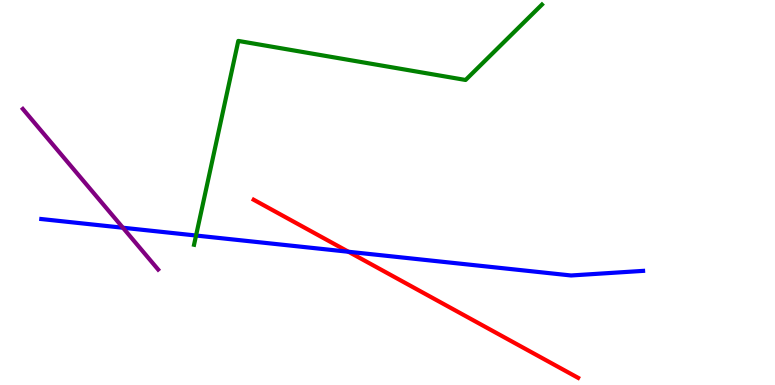[{'lines': ['blue', 'red'], 'intersections': [{'x': 4.5, 'y': 3.46}]}, {'lines': ['green', 'red'], 'intersections': []}, {'lines': ['purple', 'red'], 'intersections': []}, {'lines': ['blue', 'green'], 'intersections': [{'x': 2.53, 'y': 3.88}]}, {'lines': ['blue', 'purple'], 'intersections': [{'x': 1.59, 'y': 4.08}]}, {'lines': ['green', 'purple'], 'intersections': []}]